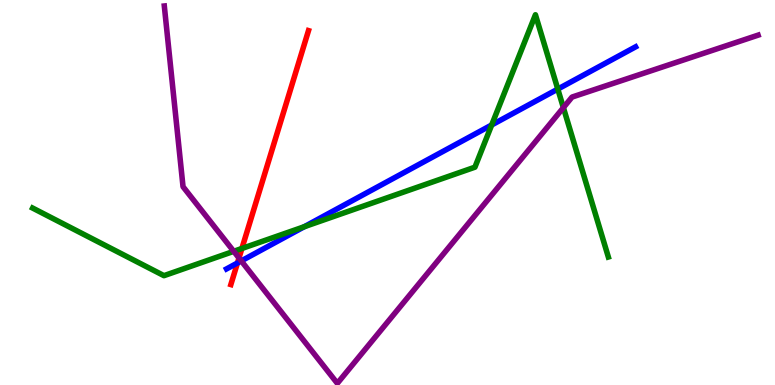[{'lines': ['blue', 'red'], 'intersections': [{'x': 3.06, 'y': 3.17}]}, {'lines': ['green', 'red'], 'intersections': [{'x': 3.12, 'y': 3.55}]}, {'lines': ['purple', 'red'], 'intersections': [{'x': 3.08, 'y': 3.3}]}, {'lines': ['blue', 'green'], 'intersections': [{'x': 3.93, 'y': 4.11}, {'x': 6.34, 'y': 6.75}, {'x': 7.2, 'y': 7.69}]}, {'lines': ['blue', 'purple'], 'intersections': [{'x': 3.11, 'y': 3.22}]}, {'lines': ['green', 'purple'], 'intersections': [{'x': 3.02, 'y': 3.47}, {'x': 7.27, 'y': 7.2}]}]